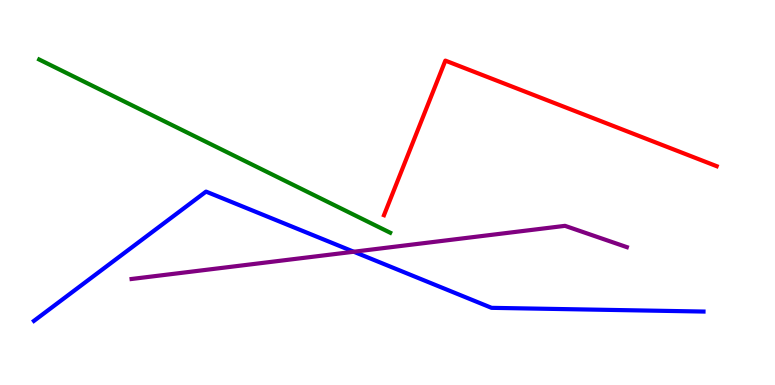[{'lines': ['blue', 'red'], 'intersections': []}, {'lines': ['green', 'red'], 'intersections': []}, {'lines': ['purple', 'red'], 'intersections': []}, {'lines': ['blue', 'green'], 'intersections': []}, {'lines': ['blue', 'purple'], 'intersections': [{'x': 4.56, 'y': 3.46}]}, {'lines': ['green', 'purple'], 'intersections': []}]